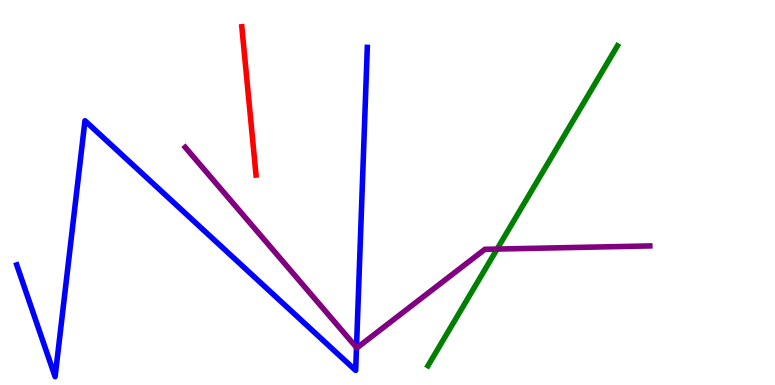[{'lines': ['blue', 'red'], 'intersections': []}, {'lines': ['green', 'red'], 'intersections': []}, {'lines': ['purple', 'red'], 'intersections': []}, {'lines': ['blue', 'green'], 'intersections': []}, {'lines': ['blue', 'purple'], 'intersections': [{'x': 4.6, 'y': 0.975}]}, {'lines': ['green', 'purple'], 'intersections': [{'x': 6.41, 'y': 3.53}]}]